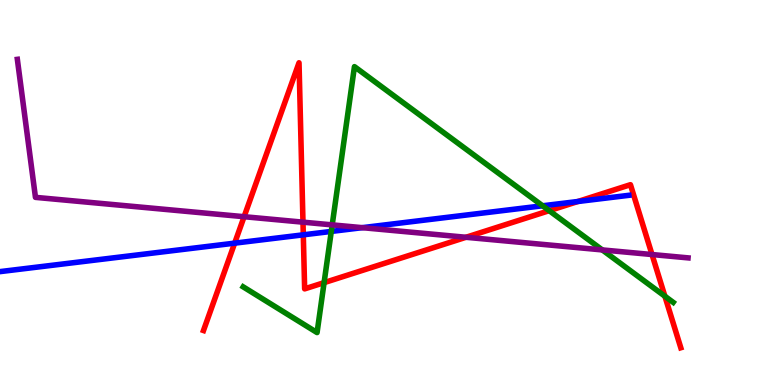[{'lines': ['blue', 'red'], 'intersections': [{'x': 3.03, 'y': 3.68}, {'x': 3.91, 'y': 3.9}, {'x': 7.46, 'y': 4.77}]}, {'lines': ['green', 'red'], 'intersections': [{'x': 4.18, 'y': 2.66}, {'x': 7.09, 'y': 4.53}, {'x': 8.58, 'y': 2.31}]}, {'lines': ['purple', 'red'], 'intersections': [{'x': 3.15, 'y': 4.37}, {'x': 3.91, 'y': 4.23}, {'x': 6.01, 'y': 3.84}, {'x': 8.41, 'y': 3.39}]}, {'lines': ['blue', 'green'], 'intersections': [{'x': 4.27, 'y': 3.99}, {'x': 7.0, 'y': 4.65}]}, {'lines': ['blue', 'purple'], 'intersections': [{'x': 4.67, 'y': 4.09}]}, {'lines': ['green', 'purple'], 'intersections': [{'x': 4.29, 'y': 4.16}, {'x': 7.77, 'y': 3.51}]}]